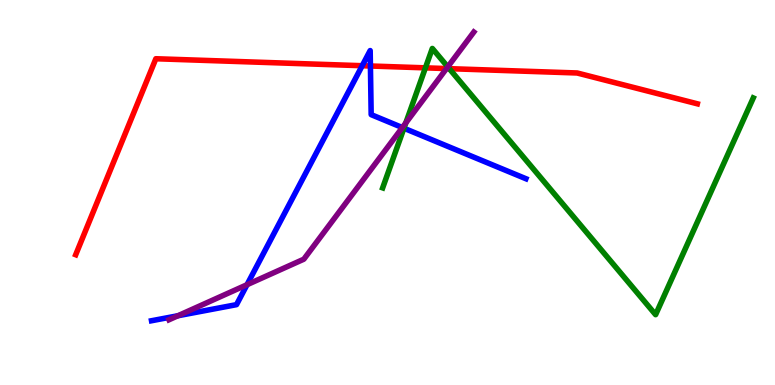[{'lines': ['blue', 'red'], 'intersections': [{'x': 4.67, 'y': 8.29}, {'x': 4.78, 'y': 8.29}]}, {'lines': ['green', 'red'], 'intersections': [{'x': 5.49, 'y': 8.24}, {'x': 5.8, 'y': 8.22}]}, {'lines': ['purple', 'red'], 'intersections': [{'x': 5.76, 'y': 8.22}]}, {'lines': ['blue', 'green'], 'intersections': [{'x': 5.21, 'y': 6.67}]}, {'lines': ['blue', 'purple'], 'intersections': [{'x': 2.3, 'y': 1.8}, {'x': 3.19, 'y': 2.6}, {'x': 5.19, 'y': 6.69}]}, {'lines': ['green', 'purple'], 'intersections': [{'x': 5.24, 'y': 6.81}, {'x': 5.78, 'y': 8.26}]}]